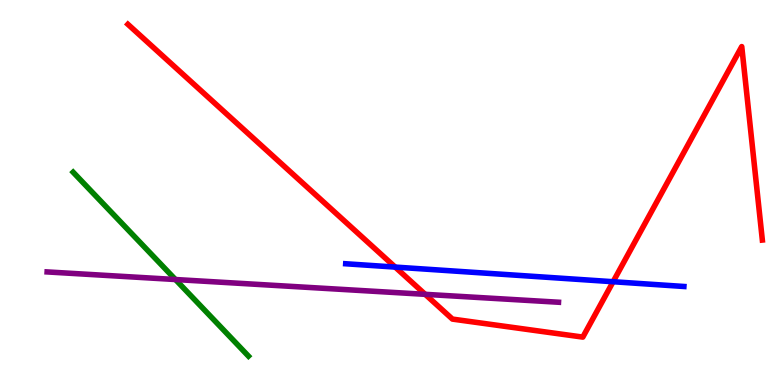[{'lines': ['blue', 'red'], 'intersections': [{'x': 5.1, 'y': 3.06}, {'x': 7.91, 'y': 2.68}]}, {'lines': ['green', 'red'], 'intersections': []}, {'lines': ['purple', 'red'], 'intersections': [{'x': 5.49, 'y': 2.36}]}, {'lines': ['blue', 'green'], 'intersections': []}, {'lines': ['blue', 'purple'], 'intersections': []}, {'lines': ['green', 'purple'], 'intersections': [{'x': 2.26, 'y': 2.74}]}]